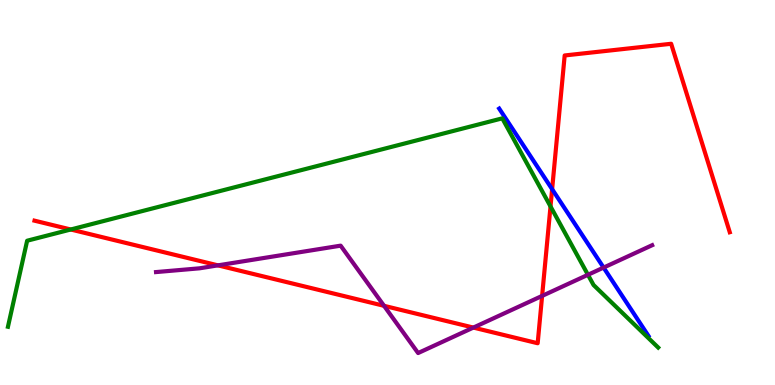[{'lines': ['blue', 'red'], 'intersections': [{'x': 7.12, 'y': 5.09}]}, {'lines': ['green', 'red'], 'intersections': [{'x': 0.913, 'y': 4.04}, {'x': 7.1, 'y': 4.64}]}, {'lines': ['purple', 'red'], 'intersections': [{'x': 2.81, 'y': 3.11}, {'x': 4.96, 'y': 2.06}, {'x': 6.11, 'y': 1.49}, {'x': 7.0, 'y': 2.31}]}, {'lines': ['blue', 'green'], 'intersections': []}, {'lines': ['blue', 'purple'], 'intersections': [{'x': 7.79, 'y': 3.05}]}, {'lines': ['green', 'purple'], 'intersections': [{'x': 7.59, 'y': 2.86}]}]